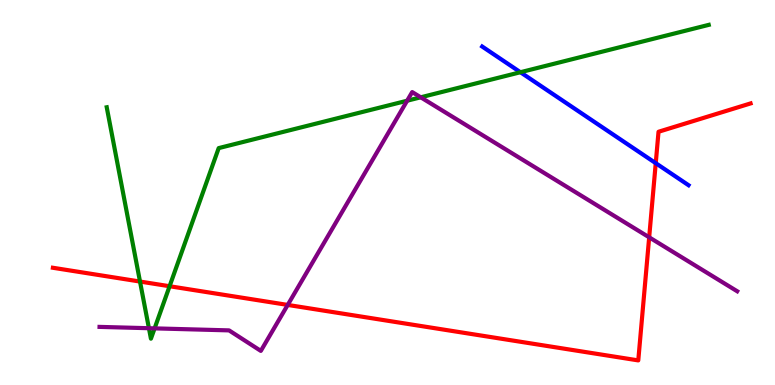[{'lines': ['blue', 'red'], 'intersections': [{'x': 8.46, 'y': 5.76}]}, {'lines': ['green', 'red'], 'intersections': [{'x': 1.81, 'y': 2.69}, {'x': 2.19, 'y': 2.57}]}, {'lines': ['purple', 'red'], 'intersections': [{'x': 3.71, 'y': 2.08}, {'x': 8.38, 'y': 3.84}]}, {'lines': ['blue', 'green'], 'intersections': [{'x': 6.72, 'y': 8.12}]}, {'lines': ['blue', 'purple'], 'intersections': []}, {'lines': ['green', 'purple'], 'intersections': [{'x': 1.92, 'y': 1.47}, {'x': 1.99, 'y': 1.47}, {'x': 5.25, 'y': 7.38}, {'x': 5.43, 'y': 7.47}]}]